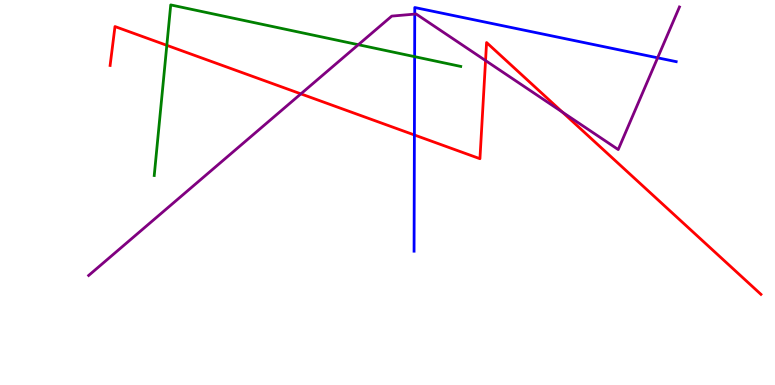[{'lines': ['blue', 'red'], 'intersections': [{'x': 5.35, 'y': 6.49}]}, {'lines': ['green', 'red'], 'intersections': [{'x': 2.15, 'y': 8.82}]}, {'lines': ['purple', 'red'], 'intersections': [{'x': 3.88, 'y': 7.56}, {'x': 6.27, 'y': 8.43}, {'x': 7.26, 'y': 7.09}]}, {'lines': ['blue', 'green'], 'intersections': [{'x': 5.35, 'y': 8.53}]}, {'lines': ['blue', 'purple'], 'intersections': [{'x': 5.35, 'y': 9.63}, {'x': 8.49, 'y': 8.5}]}, {'lines': ['green', 'purple'], 'intersections': [{'x': 4.62, 'y': 8.84}]}]